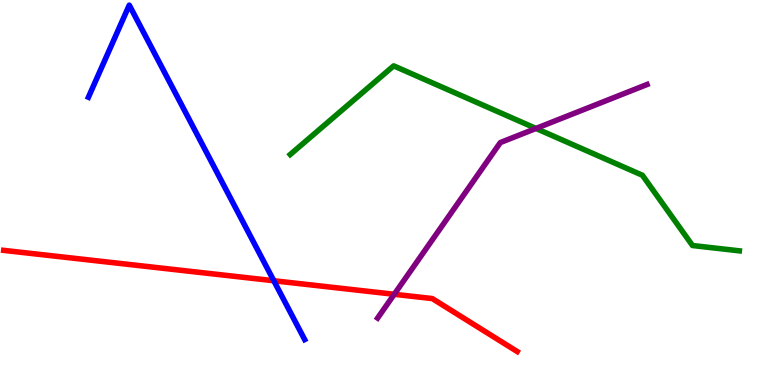[{'lines': ['blue', 'red'], 'intersections': [{'x': 3.53, 'y': 2.71}]}, {'lines': ['green', 'red'], 'intersections': []}, {'lines': ['purple', 'red'], 'intersections': [{'x': 5.09, 'y': 2.36}]}, {'lines': ['blue', 'green'], 'intersections': []}, {'lines': ['blue', 'purple'], 'intersections': []}, {'lines': ['green', 'purple'], 'intersections': [{'x': 6.92, 'y': 6.66}]}]